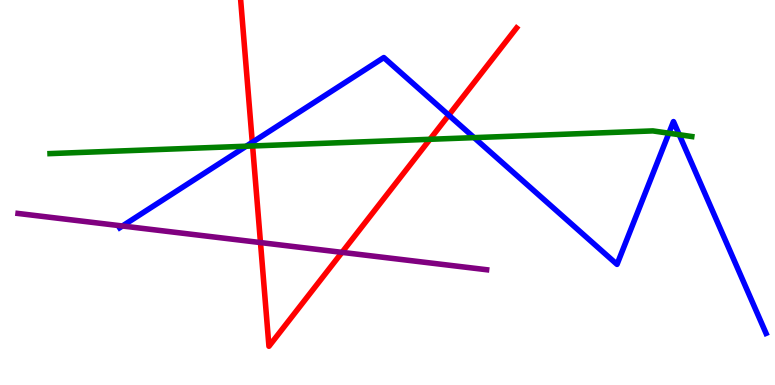[{'lines': ['blue', 'red'], 'intersections': [{'x': 3.26, 'y': 6.3}, {'x': 5.79, 'y': 7.01}]}, {'lines': ['green', 'red'], 'intersections': [{'x': 3.26, 'y': 6.21}, {'x': 5.55, 'y': 6.38}]}, {'lines': ['purple', 'red'], 'intersections': [{'x': 3.36, 'y': 3.7}, {'x': 4.41, 'y': 3.45}]}, {'lines': ['blue', 'green'], 'intersections': [{'x': 3.18, 'y': 6.2}, {'x': 6.12, 'y': 6.43}, {'x': 8.63, 'y': 6.54}, {'x': 8.76, 'y': 6.5}]}, {'lines': ['blue', 'purple'], 'intersections': [{'x': 1.58, 'y': 4.13}]}, {'lines': ['green', 'purple'], 'intersections': []}]